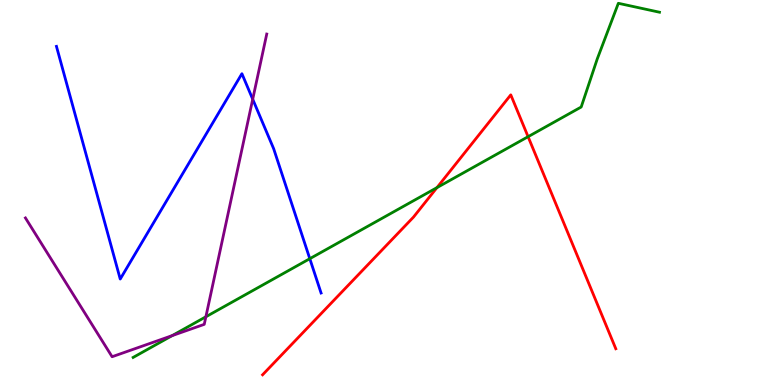[{'lines': ['blue', 'red'], 'intersections': []}, {'lines': ['green', 'red'], 'intersections': [{'x': 5.64, 'y': 5.13}, {'x': 6.81, 'y': 6.45}]}, {'lines': ['purple', 'red'], 'intersections': []}, {'lines': ['blue', 'green'], 'intersections': [{'x': 4.0, 'y': 3.28}]}, {'lines': ['blue', 'purple'], 'intersections': [{'x': 3.26, 'y': 7.42}]}, {'lines': ['green', 'purple'], 'intersections': [{'x': 2.22, 'y': 1.28}, {'x': 2.66, 'y': 1.77}]}]